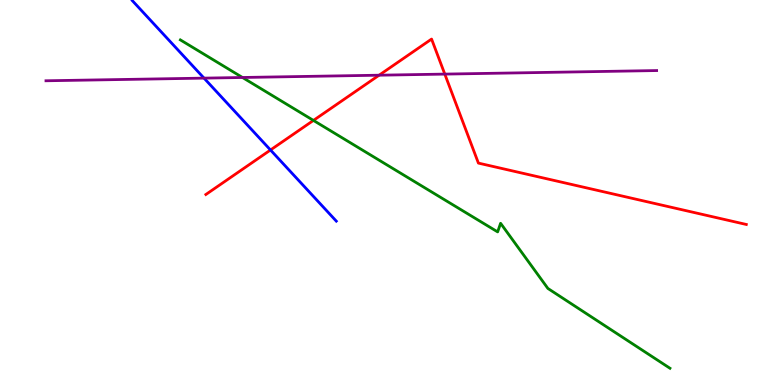[{'lines': ['blue', 'red'], 'intersections': [{'x': 3.49, 'y': 6.1}]}, {'lines': ['green', 'red'], 'intersections': [{'x': 4.04, 'y': 6.87}]}, {'lines': ['purple', 'red'], 'intersections': [{'x': 4.89, 'y': 8.05}, {'x': 5.74, 'y': 8.08}]}, {'lines': ['blue', 'green'], 'intersections': []}, {'lines': ['blue', 'purple'], 'intersections': [{'x': 2.63, 'y': 7.97}]}, {'lines': ['green', 'purple'], 'intersections': [{'x': 3.13, 'y': 7.99}]}]